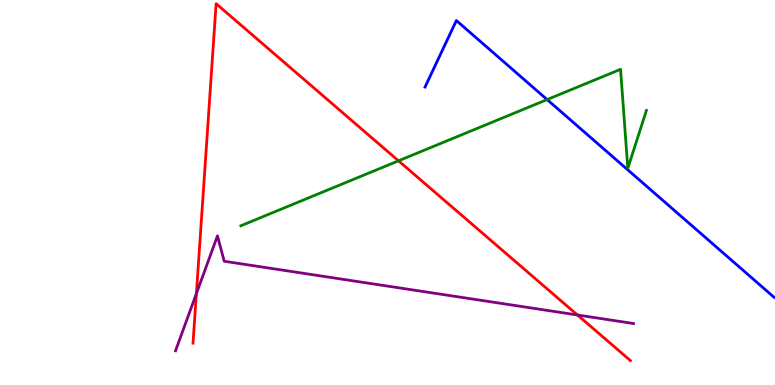[{'lines': ['blue', 'red'], 'intersections': []}, {'lines': ['green', 'red'], 'intersections': [{'x': 5.14, 'y': 5.82}]}, {'lines': ['purple', 'red'], 'intersections': [{'x': 2.53, 'y': 2.37}, {'x': 7.45, 'y': 1.82}]}, {'lines': ['blue', 'green'], 'intersections': [{'x': 7.06, 'y': 7.41}]}, {'lines': ['blue', 'purple'], 'intersections': []}, {'lines': ['green', 'purple'], 'intersections': []}]